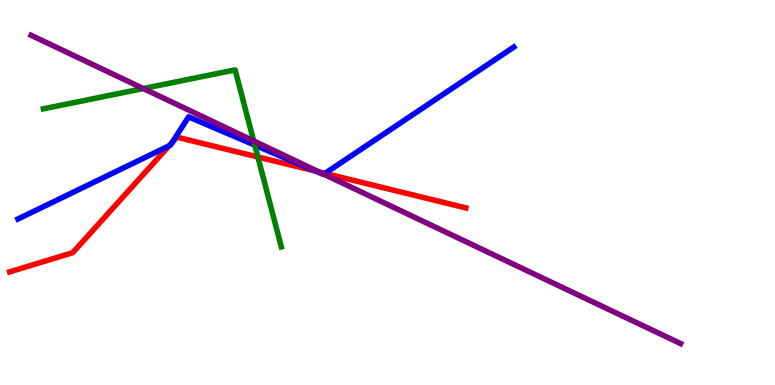[{'lines': ['blue', 'red'], 'intersections': [{'x': 2.18, 'y': 6.21}, {'x': 2.22, 'y': 6.3}, {'x': 4.08, 'y': 5.55}, {'x': 4.19, 'y': 5.5}]}, {'lines': ['green', 'red'], 'intersections': [{'x': 3.33, 'y': 5.92}]}, {'lines': ['purple', 'red'], 'intersections': [{'x': 4.12, 'y': 5.53}]}, {'lines': ['blue', 'green'], 'intersections': [{'x': 3.29, 'y': 6.23}]}, {'lines': ['blue', 'purple'], 'intersections': [{'x': 4.18, 'y': 5.48}]}, {'lines': ['green', 'purple'], 'intersections': [{'x': 1.85, 'y': 7.7}, {'x': 3.27, 'y': 6.34}]}]